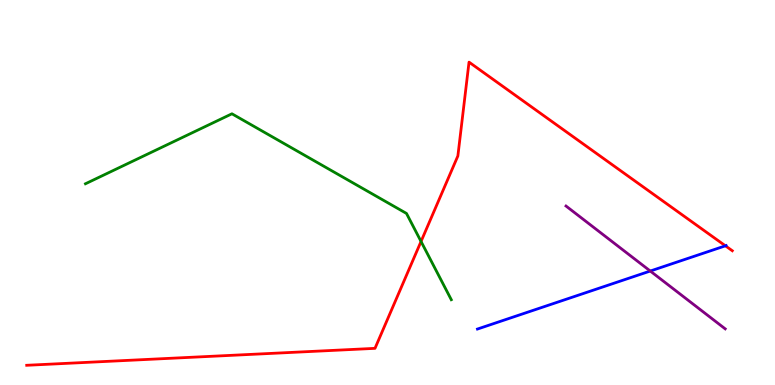[{'lines': ['blue', 'red'], 'intersections': [{'x': 9.36, 'y': 3.62}]}, {'lines': ['green', 'red'], 'intersections': [{'x': 5.43, 'y': 3.73}]}, {'lines': ['purple', 'red'], 'intersections': []}, {'lines': ['blue', 'green'], 'intersections': []}, {'lines': ['blue', 'purple'], 'intersections': [{'x': 8.39, 'y': 2.96}]}, {'lines': ['green', 'purple'], 'intersections': []}]